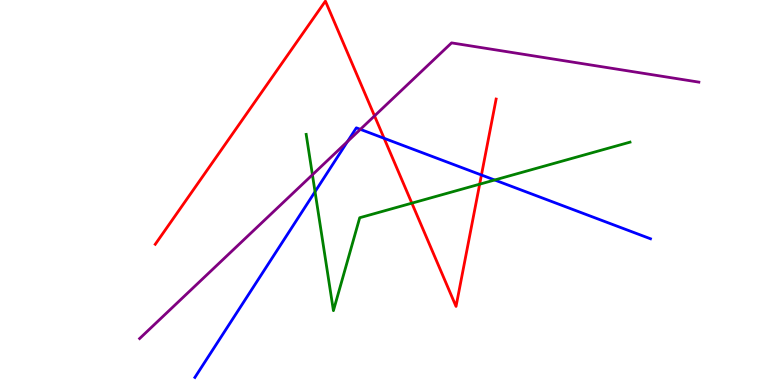[{'lines': ['blue', 'red'], 'intersections': [{'x': 4.96, 'y': 6.41}, {'x': 6.21, 'y': 5.45}]}, {'lines': ['green', 'red'], 'intersections': [{'x': 5.31, 'y': 4.72}, {'x': 6.19, 'y': 5.22}]}, {'lines': ['purple', 'red'], 'intersections': [{'x': 4.83, 'y': 6.99}]}, {'lines': ['blue', 'green'], 'intersections': [{'x': 4.07, 'y': 5.02}, {'x': 6.38, 'y': 5.32}]}, {'lines': ['blue', 'purple'], 'intersections': [{'x': 4.48, 'y': 6.32}, {'x': 4.65, 'y': 6.64}]}, {'lines': ['green', 'purple'], 'intersections': [{'x': 4.03, 'y': 5.46}]}]